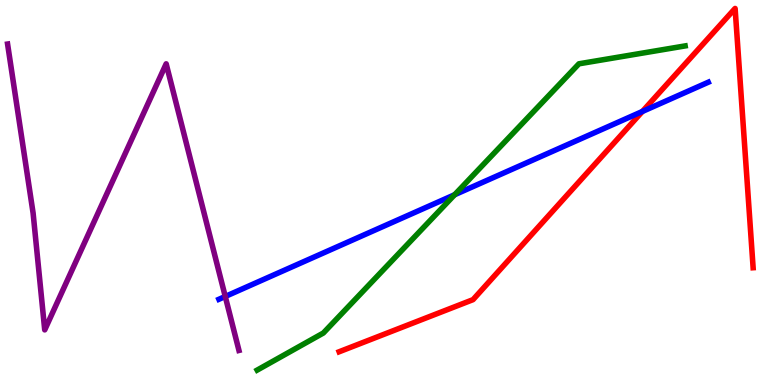[{'lines': ['blue', 'red'], 'intersections': [{'x': 8.29, 'y': 7.1}]}, {'lines': ['green', 'red'], 'intersections': []}, {'lines': ['purple', 'red'], 'intersections': []}, {'lines': ['blue', 'green'], 'intersections': [{'x': 5.87, 'y': 4.94}]}, {'lines': ['blue', 'purple'], 'intersections': [{'x': 2.91, 'y': 2.3}]}, {'lines': ['green', 'purple'], 'intersections': []}]